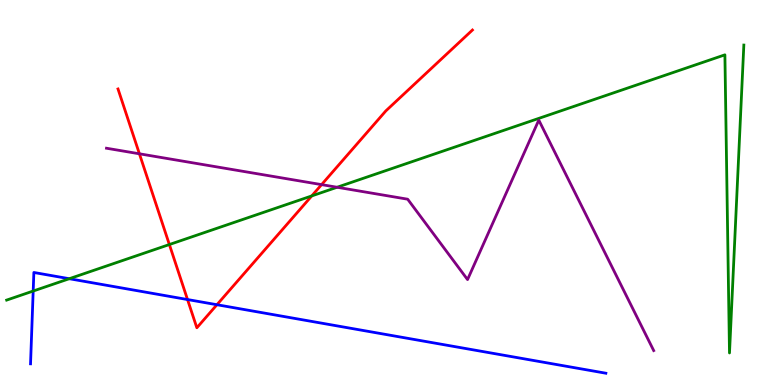[{'lines': ['blue', 'red'], 'intersections': [{'x': 2.42, 'y': 2.22}, {'x': 2.8, 'y': 2.09}]}, {'lines': ['green', 'red'], 'intersections': [{'x': 2.19, 'y': 3.65}, {'x': 4.02, 'y': 4.91}]}, {'lines': ['purple', 'red'], 'intersections': [{'x': 1.8, 'y': 6.01}, {'x': 4.15, 'y': 5.2}]}, {'lines': ['blue', 'green'], 'intersections': [{'x': 0.428, 'y': 2.44}, {'x': 0.894, 'y': 2.76}]}, {'lines': ['blue', 'purple'], 'intersections': []}, {'lines': ['green', 'purple'], 'intersections': [{'x': 4.35, 'y': 5.14}]}]